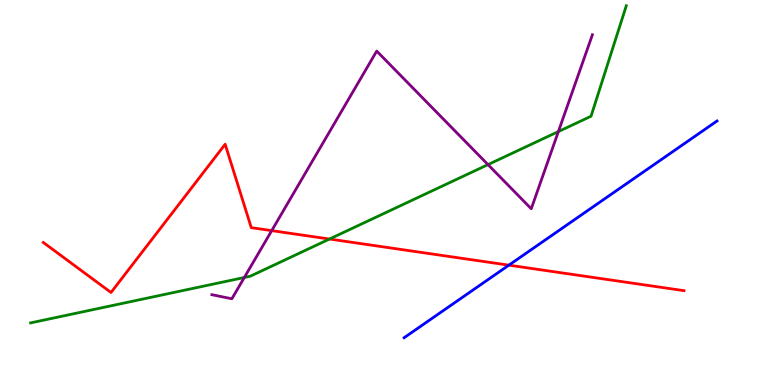[{'lines': ['blue', 'red'], 'intersections': [{'x': 6.57, 'y': 3.11}]}, {'lines': ['green', 'red'], 'intersections': [{'x': 4.25, 'y': 3.79}]}, {'lines': ['purple', 'red'], 'intersections': [{'x': 3.51, 'y': 4.01}]}, {'lines': ['blue', 'green'], 'intersections': []}, {'lines': ['blue', 'purple'], 'intersections': []}, {'lines': ['green', 'purple'], 'intersections': [{'x': 3.15, 'y': 2.79}, {'x': 6.3, 'y': 5.72}, {'x': 7.2, 'y': 6.58}]}]